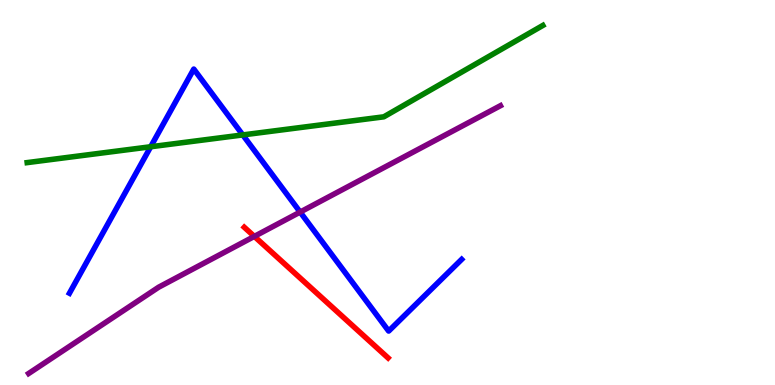[{'lines': ['blue', 'red'], 'intersections': []}, {'lines': ['green', 'red'], 'intersections': []}, {'lines': ['purple', 'red'], 'intersections': [{'x': 3.28, 'y': 3.86}]}, {'lines': ['blue', 'green'], 'intersections': [{'x': 1.94, 'y': 6.19}, {'x': 3.13, 'y': 6.5}]}, {'lines': ['blue', 'purple'], 'intersections': [{'x': 3.87, 'y': 4.49}]}, {'lines': ['green', 'purple'], 'intersections': []}]